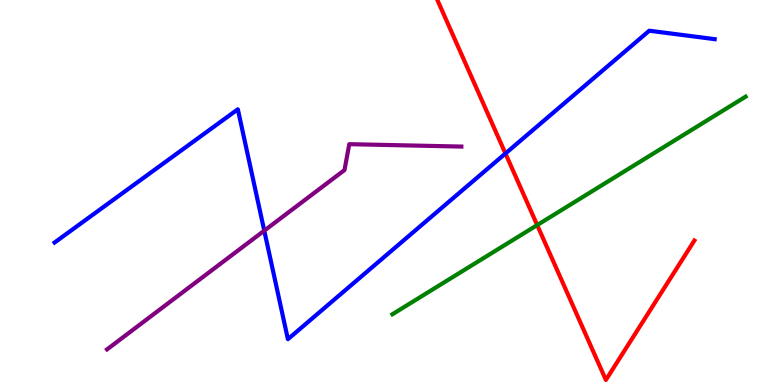[{'lines': ['blue', 'red'], 'intersections': [{'x': 6.52, 'y': 6.01}]}, {'lines': ['green', 'red'], 'intersections': [{'x': 6.93, 'y': 4.15}]}, {'lines': ['purple', 'red'], 'intersections': []}, {'lines': ['blue', 'green'], 'intersections': []}, {'lines': ['blue', 'purple'], 'intersections': [{'x': 3.41, 'y': 4.01}]}, {'lines': ['green', 'purple'], 'intersections': []}]